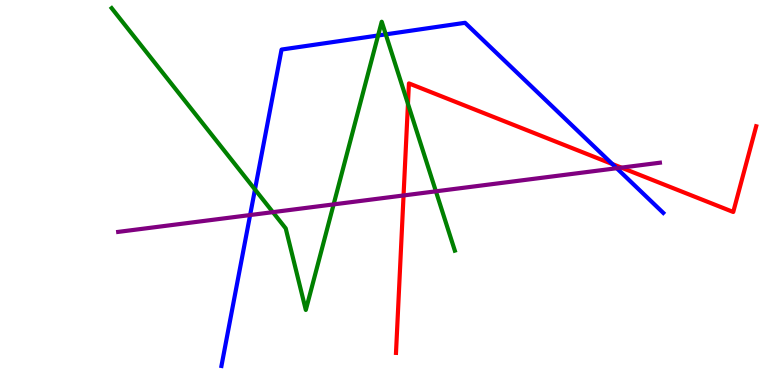[{'lines': ['blue', 'red'], 'intersections': [{'x': 7.9, 'y': 5.74}]}, {'lines': ['green', 'red'], 'intersections': [{'x': 5.26, 'y': 7.3}]}, {'lines': ['purple', 'red'], 'intersections': [{'x': 5.21, 'y': 4.92}, {'x': 8.02, 'y': 5.65}]}, {'lines': ['blue', 'green'], 'intersections': [{'x': 3.29, 'y': 5.08}, {'x': 4.88, 'y': 9.08}, {'x': 4.98, 'y': 9.11}]}, {'lines': ['blue', 'purple'], 'intersections': [{'x': 3.23, 'y': 4.41}, {'x': 7.96, 'y': 5.63}]}, {'lines': ['green', 'purple'], 'intersections': [{'x': 3.52, 'y': 4.49}, {'x': 4.3, 'y': 4.69}, {'x': 5.62, 'y': 5.03}]}]